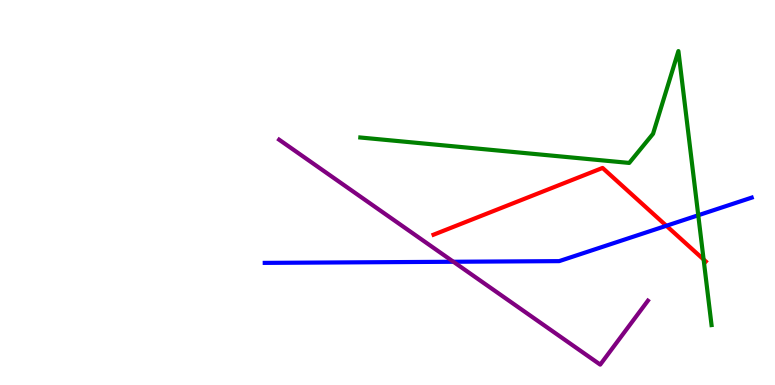[{'lines': ['blue', 'red'], 'intersections': [{'x': 8.6, 'y': 4.14}]}, {'lines': ['green', 'red'], 'intersections': [{'x': 9.08, 'y': 3.26}]}, {'lines': ['purple', 'red'], 'intersections': []}, {'lines': ['blue', 'green'], 'intersections': [{'x': 9.01, 'y': 4.41}]}, {'lines': ['blue', 'purple'], 'intersections': [{'x': 5.85, 'y': 3.2}]}, {'lines': ['green', 'purple'], 'intersections': []}]